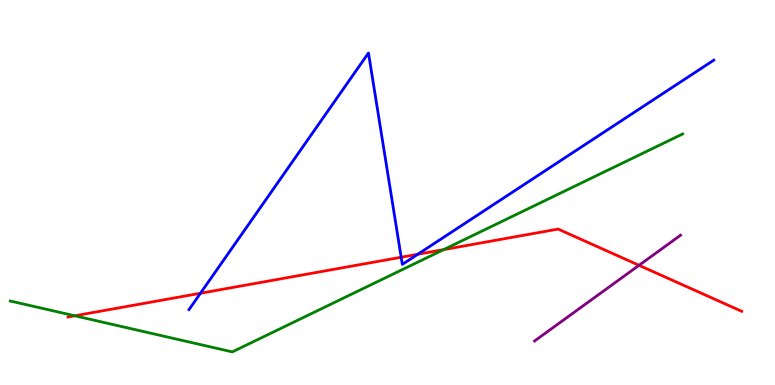[{'lines': ['blue', 'red'], 'intersections': [{'x': 2.59, 'y': 2.38}, {'x': 5.18, 'y': 3.32}, {'x': 5.39, 'y': 3.4}]}, {'lines': ['green', 'red'], 'intersections': [{'x': 0.965, 'y': 1.8}, {'x': 5.72, 'y': 3.52}]}, {'lines': ['purple', 'red'], 'intersections': [{'x': 8.25, 'y': 3.11}]}, {'lines': ['blue', 'green'], 'intersections': []}, {'lines': ['blue', 'purple'], 'intersections': []}, {'lines': ['green', 'purple'], 'intersections': []}]